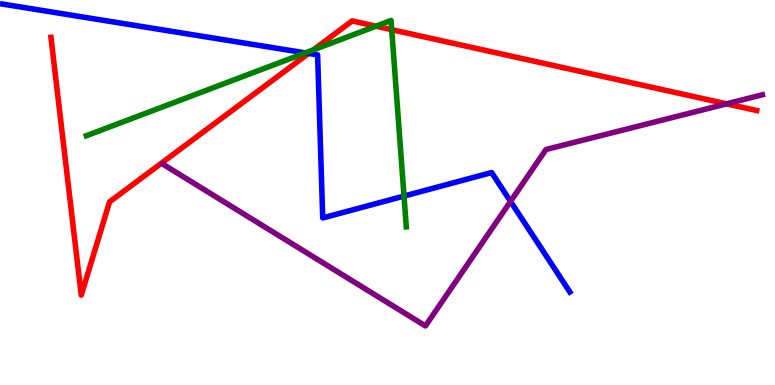[{'lines': ['blue', 'red'], 'intersections': [{'x': 3.98, 'y': 8.61}]}, {'lines': ['green', 'red'], 'intersections': [{'x': 4.04, 'y': 8.7}, {'x': 4.85, 'y': 9.32}, {'x': 5.05, 'y': 9.23}]}, {'lines': ['purple', 'red'], 'intersections': [{'x': 9.38, 'y': 7.3}]}, {'lines': ['blue', 'green'], 'intersections': [{'x': 3.94, 'y': 8.63}, {'x': 5.21, 'y': 4.91}]}, {'lines': ['blue', 'purple'], 'intersections': [{'x': 6.59, 'y': 4.77}]}, {'lines': ['green', 'purple'], 'intersections': []}]